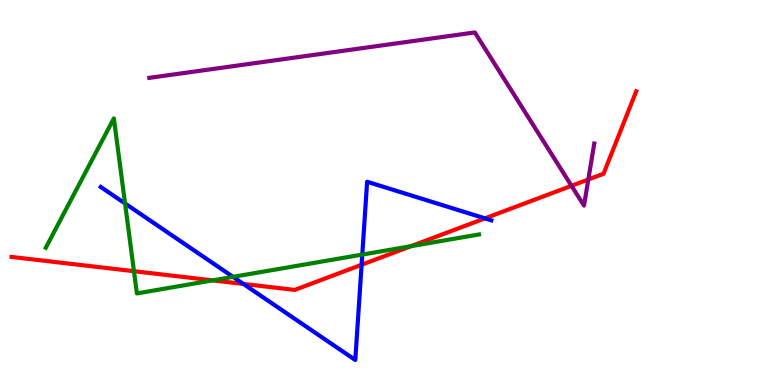[{'lines': ['blue', 'red'], 'intersections': [{'x': 3.14, 'y': 2.62}, {'x': 4.67, 'y': 3.12}, {'x': 6.26, 'y': 4.33}]}, {'lines': ['green', 'red'], 'intersections': [{'x': 1.73, 'y': 2.96}, {'x': 2.74, 'y': 2.72}, {'x': 5.3, 'y': 3.61}]}, {'lines': ['purple', 'red'], 'intersections': [{'x': 7.37, 'y': 5.17}, {'x': 7.59, 'y': 5.34}]}, {'lines': ['blue', 'green'], 'intersections': [{'x': 1.61, 'y': 4.71}, {'x': 3.01, 'y': 2.81}, {'x': 4.67, 'y': 3.39}]}, {'lines': ['blue', 'purple'], 'intersections': []}, {'lines': ['green', 'purple'], 'intersections': []}]